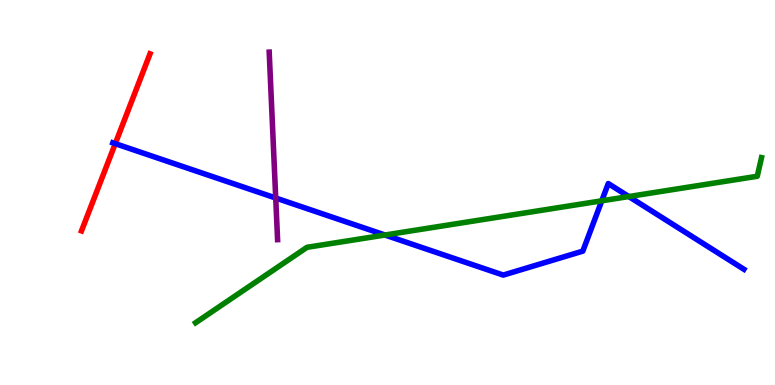[{'lines': ['blue', 'red'], 'intersections': [{'x': 1.49, 'y': 6.27}]}, {'lines': ['green', 'red'], 'intersections': []}, {'lines': ['purple', 'red'], 'intersections': []}, {'lines': ['blue', 'green'], 'intersections': [{'x': 4.97, 'y': 3.9}, {'x': 7.76, 'y': 4.78}, {'x': 8.11, 'y': 4.9}]}, {'lines': ['blue', 'purple'], 'intersections': [{'x': 3.56, 'y': 4.86}]}, {'lines': ['green', 'purple'], 'intersections': []}]